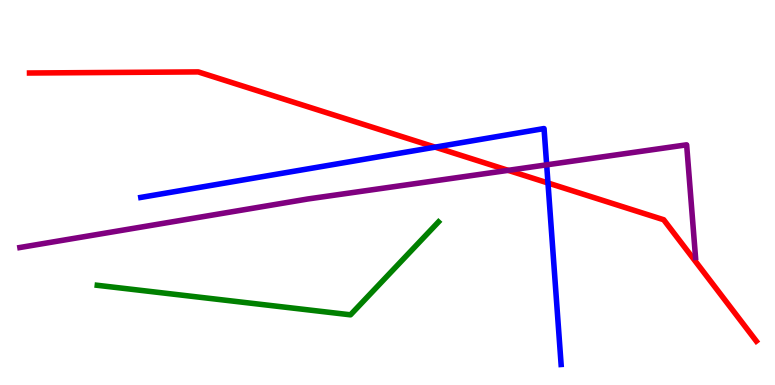[{'lines': ['blue', 'red'], 'intersections': [{'x': 5.61, 'y': 6.18}, {'x': 7.07, 'y': 5.25}]}, {'lines': ['green', 'red'], 'intersections': []}, {'lines': ['purple', 'red'], 'intersections': [{'x': 6.56, 'y': 5.58}]}, {'lines': ['blue', 'green'], 'intersections': []}, {'lines': ['blue', 'purple'], 'intersections': [{'x': 7.05, 'y': 5.72}]}, {'lines': ['green', 'purple'], 'intersections': []}]